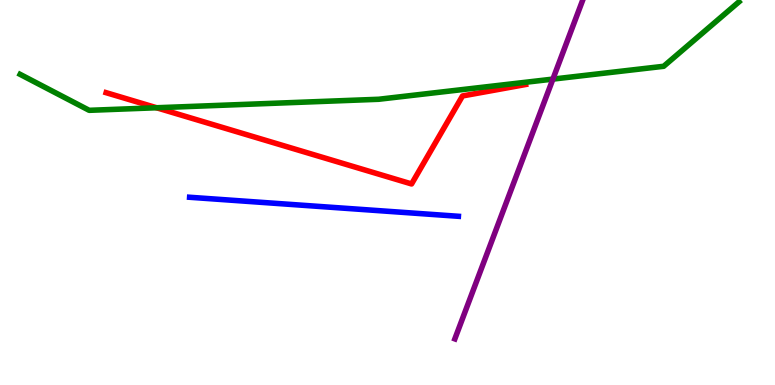[{'lines': ['blue', 'red'], 'intersections': []}, {'lines': ['green', 'red'], 'intersections': [{'x': 2.02, 'y': 7.2}]}, {'lines': ['purple', 'red'], 'intersections': []}, {'lines': ['blue', 'green'], 'intersections': []}, {'lines': ['blue', 'purple'], 'intersections': []}, {'lines': ['green', 'purple'], 'intersections': [{'x': 7.13, 'y': 7.95}]}]